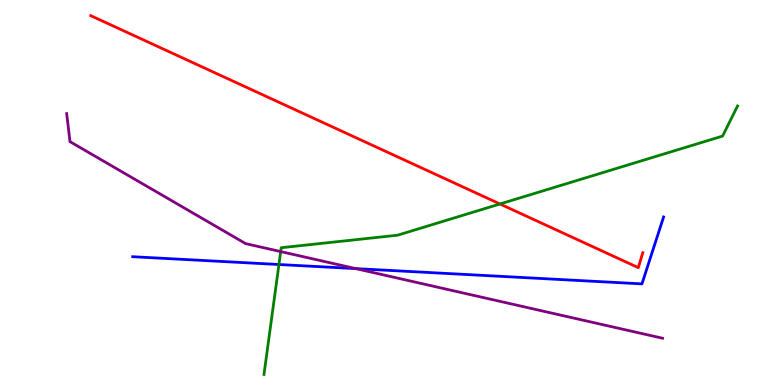[{'lines': ['blue', 'red'], 'intersections': []}, {'lines': ['green', 'red'], 'intersections': [{'x': 6.45, 'y': 4.7}]}, {'lines': ['purple', 'red'], 'intersections': []}, {'lines': ['blue', 'green'], 'intersections': [{'x': 3.6, 'y': 3.13}]}, {'lines': ['blue', 'purple'], 'intersections': [{'x': 4.59, 'y': 3.02}]}, {'lines': ['green', 'purple'], 'intersections': [{'x': 3.62, 'y': 3.47}]}]